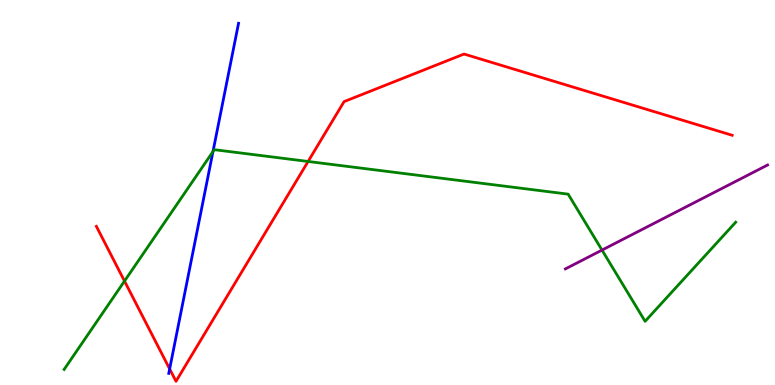[{'lines': ['blue', 'red'], 'intersections': [{'x': 2.19, 'y': 0.417}]}, {'lines': ['green', 'red'], 'intersections': [{'x': 1.61, 'y': 2.7}, {'x': 3.98, 'y': 5.81}]}, {'lines': ['purple', 'red'], 'intersections': []}, {'lines': ['blue', 'green'], 'intersections': [{'x': 2.75, 'y': 6.06}]}, {'lines': ['blue', 'purple'], 'intersections': []}, {'lines': ['green', 'purple'], 'intersections': [{'x': 7.77, 'y': 3.5}]}]